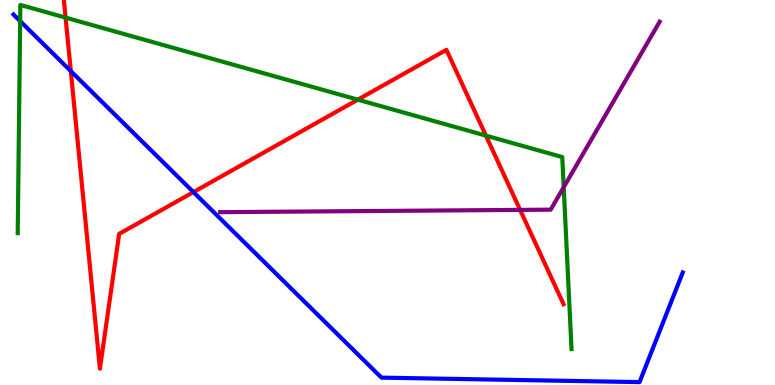[{'lines': ['blue', 'red'], 'intersections': [{'x': 0.914, 'y': 8.15}, {'x': 2.5, 'y': 5.01}]}, {'lines': ['green', 'red'], 'intersections': [{'x': 0.846, 'y': 9.54}, {'x': 4.62, 'y': 7.41}, {'x': 6.27, 'y': 6.48}]}, {'lines': ['purple', 'red'], 'intersections': [{'x': 6.71, 'y': 4.55}]}, {'lines': ['blue', 'green'], 'intersections': [{'x': 0.26, 'y': 9.45}]}, {'lines': ['blue', 'purple'], 'intersections': []}, {'lines': ['green', 'purple'], 'intersections': [{'x': 7.27, 'y': 5.14}]}]